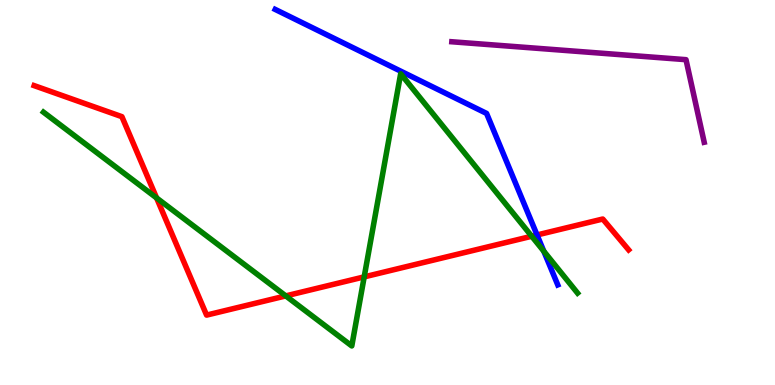[{'lines': ['blue', 'red'], 'intersections': [{'x': 6.93, 'y': 3.9}]}, {'lines': ['green', 'red'], 'intersections': [{'x': 2.02, 'y': 4.86}, {'x': 3.69, 'y': 2.31}, {'x': 4.7, 'y': 2.81}, {'x': 6.86, 'y': 3.86}]}, {'lines': ['purple', 'red'], 'intersections': []}, {'lines': ['blue', 'green'], 'intersections': [{'x': 7.02, 'y': 3.47}]}, {'lines': ['blue', 'purple'], 'intersections': []}, {'lines': ['green', 'purple'], 'intersections': []}]